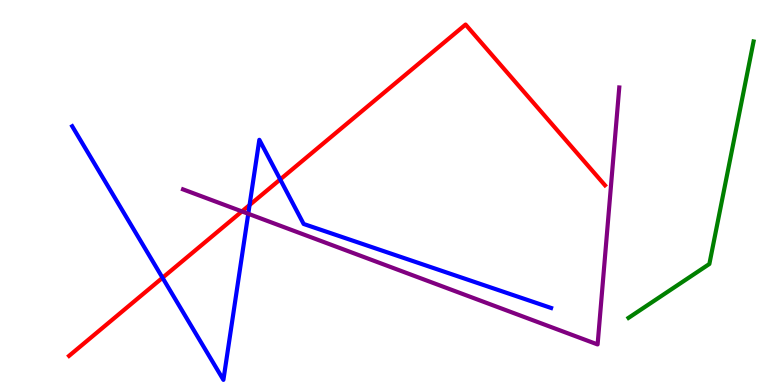[{'lines': ['blue', 'red'], 'intersections': [{'x': 2.1, 'y': 2.79}, {'x': 3.22, 'y': 4.67}, {'x': 3.62, 'y': 5.34}]}, {'lines': ['green', 'red'], 'intersections': []}, {'lines': ['purple', 'red'], 'intersections': [{'x': 3.12, 'y': 4.51}]}, {'lines': ['blue', 'green'], 'intersections': []}, {'lines': ['blue', 'purple'], 'intersections': [{'x': 3.2, 'y': 4.45}]}, {'lines': ['green', 'purple'], 'intersections': []}]